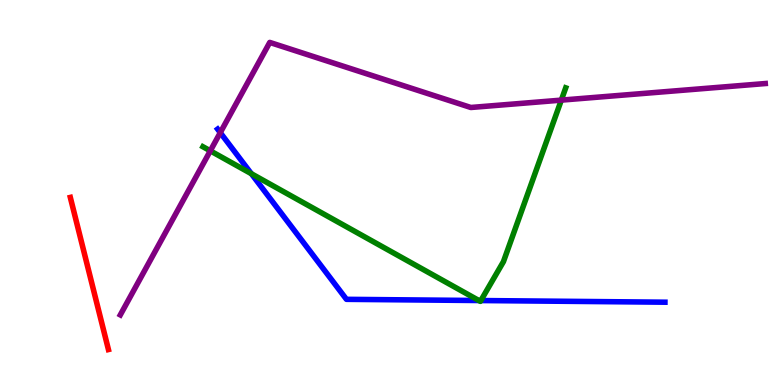[{'lines': ['blue', 'red'], 'intersections': []}, {'lines': ['green', 'red'], 'intersections': []}, {'lines': ['purple', 'red'], 'intersections': []}, {'lines': ['blue', 'green'], 'intersections': [{'x': 3.24, 'y': 5.49}, {'x': 6.18, 'y': 2.19}, {'x': 6.2, 'y': 2.19}]}, {'lines': ['blue', 'purple'], 'intersections': [{'x': 2.84, 'y': 6.55}]}, {'lines': ['green', 'purple'], 'intersections': [{'x': 2.71, 'y': 6.08}, {'x': 7.24, 'y': 7.4}]}]